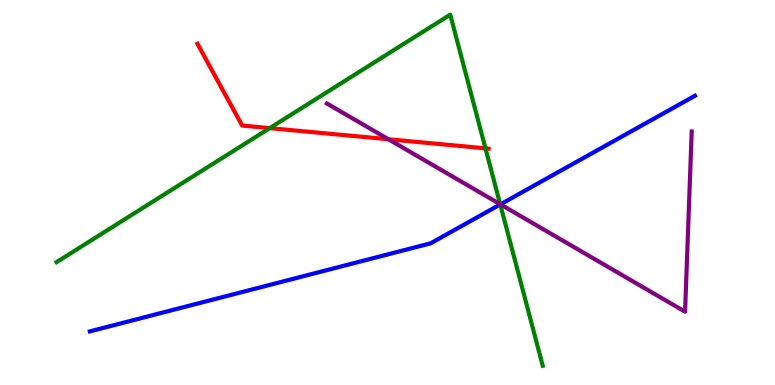[{'lines': ['blue', 'red'], 'intersections': []}, {'lines': ['green', 'red'], 'intersections': [{'x': 3.48, 'y': 6.67}, {'x': 6.26, 'y': 6.15}]}, {'lines': ['purple', 'red'], 'intersections': [{'x': 5.01, 'y': 6.38}]}, {'lines': ['blue', 'green'], 'intersections': [{'x': 6.45, 'y': 4.69}]}, {'lines': ['blue', 'purple'], 'intersections': [{'x': 6.46, 'y': 4.69}]}, {'lines': ['green', 'purple'], 'intersections': [{'x': 6.45, 'y': 4.7}]}]